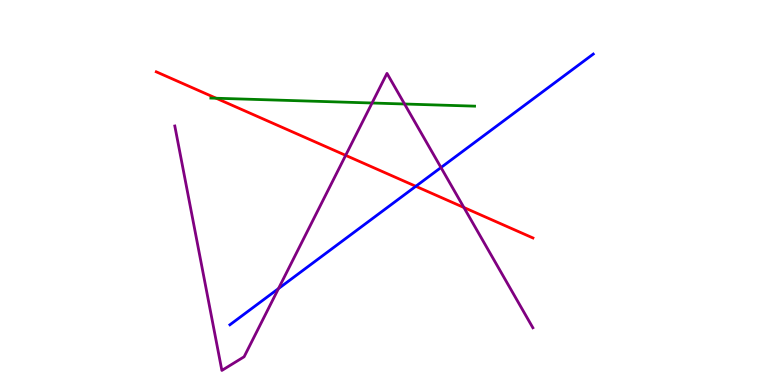[{'lines': ['blue', 'red'], 'intersections': [{'x': 5.37, 'y': 5.16}]}, {'lines': ['green', 'red'], 'intersections': [{'x': 2.79, 'y': 7.45}]}, {'lines': ['purple', 'red'], 'intersections': [{'x': 4.46, 'y': 5.96}, {'x': 5.99, 'y': 4.61}]}, {'lines': ['blue', 'green'], 'intersections': []}, {'lines': ['blue', 'purple'], 'intersections': [{'x': 3.59, 'y': 2.5}, {'x': 5.69, 'y': 5.65}]}, {'lines': ['green', 'purple'], 'intersections': [{'x': 4.8, 'y': 7.32}, {'x': 5.22, 'y': 7.3}]}]